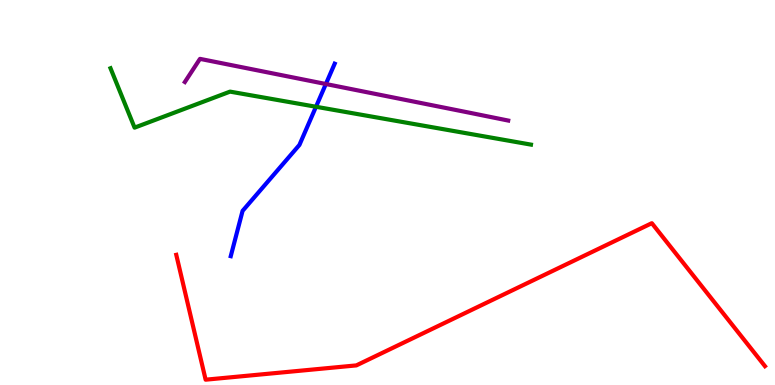[{'lines': ['blue', 'red'], 'intersections': []}, {'lines': ['green', 'red'], 'intersections': []}, {'lines': ['purple', 'red'], 'intersections': []}, {'lines': ['blue', 'green'], 'intersections': [{'x': 4.08, 'y': 7.23}]}, {'lines': ['blue', 'purple'], 'intersections': [{'x': 4.2, 'y': 7.82}]}, {'lines': ['green', 'purple'], 'intersections': []}]